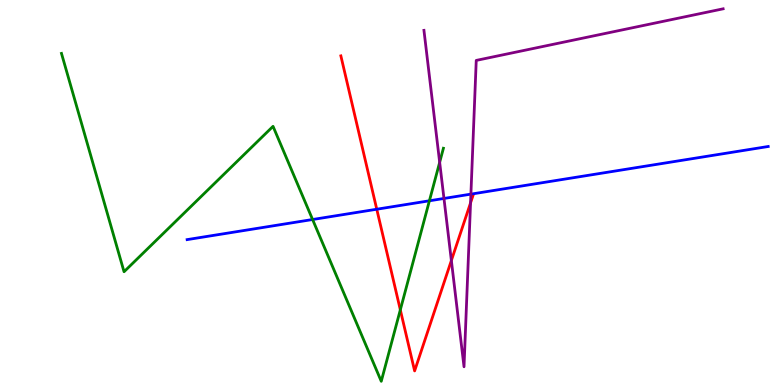[{'lines': ['blue', 'red'], 'intersections': [{'x': 4.86, 'y': 4.57}]}, {'lines': ['green', 'red'], 'intersections': [{'x': 5.17, 'y': 1.95}]}, {'lines': ['purple', 'red'], 'intersections': [{'x': 5.82, 'y': 3.23}, {'x': 6.07, 'y': 4.73}]}, {'lines': ['blue', 'green'], 'intersections': [{'x': 4.03, 'y': 4.3}, {'x': 5.54, 'y': 4.78}]}, {'lines': ['blue', 'purple'], 'intersections': [{'x': 5.73, 'y': 4.85}, {'x': 6.08, 'y': 4.96}]}, {'lines': ['green', 'purple'], 'intersections': [{'x': 5.67, 'y': 5.78}]}]